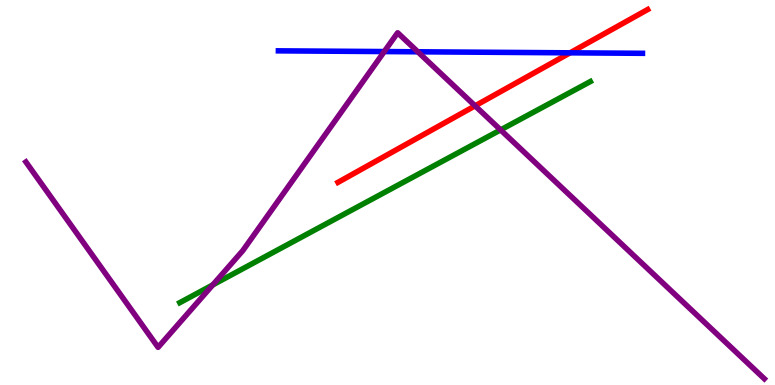[{'lines': ['blue', 'red'], 'intersections': [{'x': 7.36, 'y': 8.63}]}, {'lines': ['green', 'red'], 'intersections': []}, {'lines': ['purple', 'red'], 'intersections': [{'x': 6.13, 'y': 7.25}]}, {'lines': ['blue', 'green'], 'intersections': []}, {'lines': ['blue', 'purple'], 'intersections': [{'x': 4.96, 'y': 8.66}, {'x': 5.39, 'y': 8.65}]}, {'lines': ['green', 'purple'], 'intersections': [{'x': 2.75, 'y': 2.6}, {'x': 6.46, 'y': 6.63}]}]